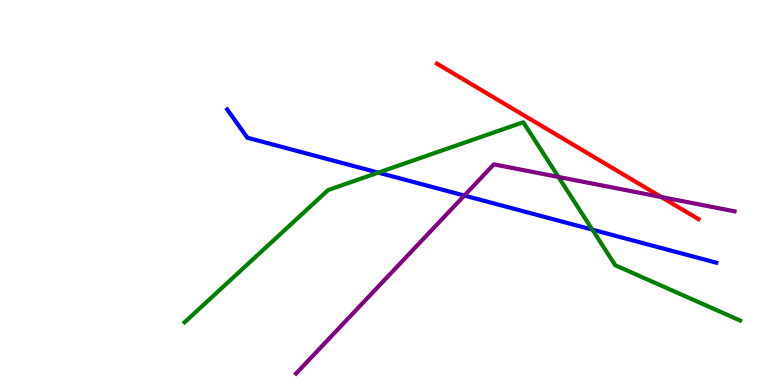[{'lines': ['blue', 'red'], 'intersections': []}, {'lines': ['green', 'red'], 'intersections': []}, {'lines': ['purple', 'red'], 'intersections': [{'x': 8.53, 'y': 4.88}]}, {'lines': ['blue', 'green'], 'intersections': [{'x': 4.88, 'y': 5.52}, {'x': 7.64, 'y': 4.04}]}, {'lines': ['blue', 'purple'], 'intersections': [{'x': 5.99, 'y': 4.92}]}, {'lines': ['green', 'purple'], 'intersections': [{'x': 7.21, 'y': 5.4}]}]